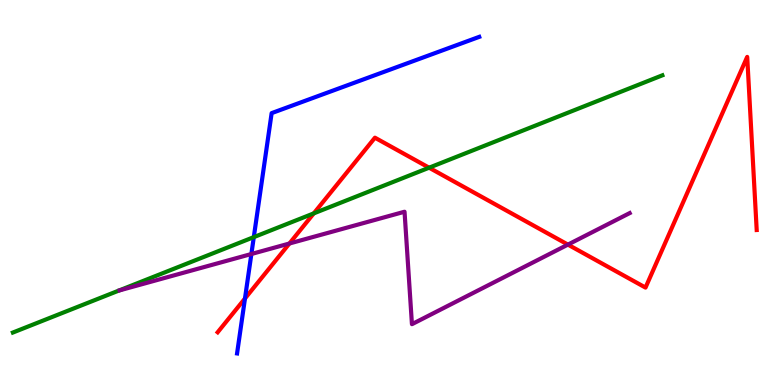[{'lines': ['blue', 'red'], 'intersections': [{'x': 3.16, 'y': 2.25}]}, {'lines': ['green', 'red'], 'intersections': [{'x': 4.05, 'y': 4.46}, {'x': 5.54, 'y': 5.64}]}, {'lines': ['purple', 'red'], 'intersections': [{'x': 3.73, 'y': 3.68}, {'x': 7.33, 'y': 3.65}]}, {'lines': ['blue', 'green'], 'intersections': [{'x': 3.27, 'y': 3.84}]}, {'lines': ['blue', 'purple'], 'intersections': [{'x': 3.24, 'y': 3.4}]}, {'lines': ['green', 'purple'], 'intersections': []}]